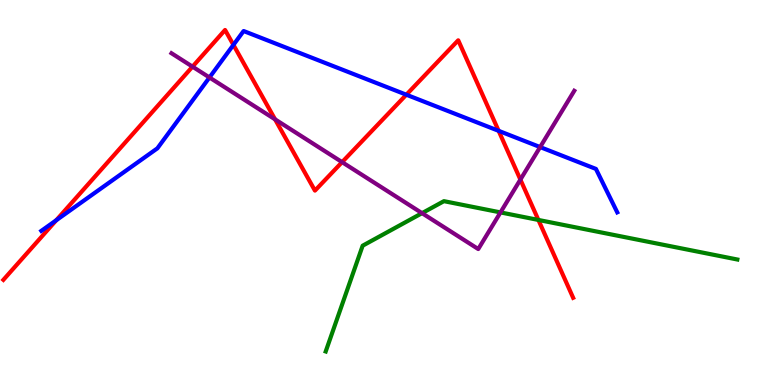[{'lines': ['blue', 'red'], 'intersections': [{'x': 0.726, 'y': 4.28}, {'x': 3.01, 'y': 8.83}, {'x': 5.24, 'y': 7.54}, {'x': 6.43, 'y': 6.6}]}, {'lines': ['green', 'red'], 'intersections': [{'x': 6.95, 'y': 4.29}]}, {'lines': ['purple', 'red'], 'intersections': [{'x': 2.48, 'y': 8.27}, {'x': 3.55, 'y': 6.9}, {'x': 4.41, 'y': 5.79}, {'x': 6.71, 'y': 5.34}]}, {'lines': ['blue', 'green'], 'intersections': []}, {'lines': ['blue', 'purple'], 'intersections': [{'x': 2.7, 'y': 7.99}, {'x': 6.97, 'y': 6.18}]}, {'lines': ['green', 'purple'], 'intersections': [{'x': 5.45, 'y': 4.46}, {'x': 6.46, 'y': 4.48}]}]